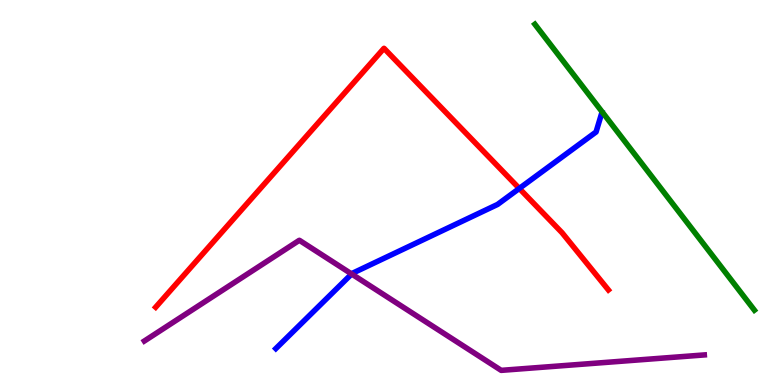[{'lines': ['blue', 'red'], 'intersections': [{'x': 6.7, 'y': 5.11}]}, {'lines': ['green', 'red'], 'intersections': []}, {'lines': ['purple', 'red'], 'intersections': []}, {'lines': ['blue', 'green'], 'intersections': []}, {'lines': ['blue', 'purple'], 'intersections': [{'x': 4.54, 'y': 2.88}]}, {'lines': ['green', 'purple'], 'intersections': []}]